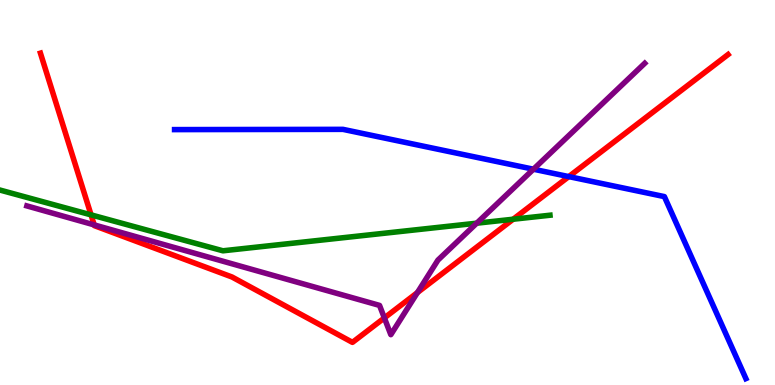[{'lines': ['blue', 'red'], 'intersections': [{'x': 7.34, 'y': 5.41}]}, {'lines': ['green', 'red'], 'intersections': [{'x': 1.17, 'y': 4.42}, {'x': 6.62, 'y': 4.31}]}, {'lines': ['purple', 'red'], 'intersections': [{'x': 1.22, 'y': 4.16}, {'x': 4.96, 'y': 1.74}, {'x': 5.39, 'y': 2.4}]}, {'lines': ['blue', 'green'], 'intersections': []}, {'lines': ['blue', 'purple'], 'intersections': [{'x': 6.88, 'y': 5.6}]}, {'lines': ['green', 'purple'], 'intersections': [{'x': 6.15, 'y': 4.2}]}]